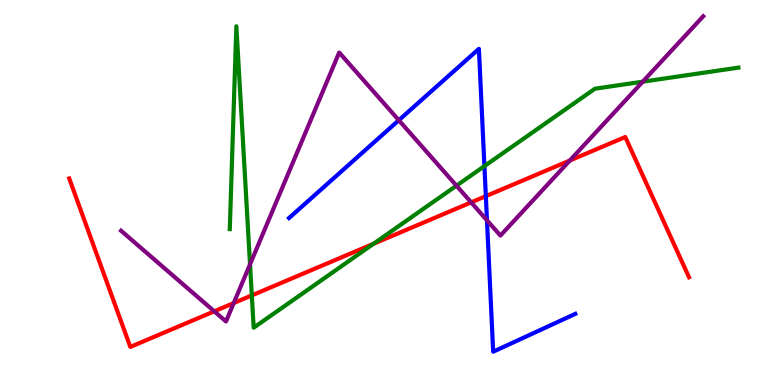[{'lines': ['blue', 'red'], 'intersections': [{'x': 6.27, 'y': 4.91}]}, {'lines': ['green', 'red'], 'intersections': [{'x': 3.25, 'y': 2.33}, {'x': 4.82, 'y': 3.67}]}, {'lines': ['purple', 'red'], 'intersections': [{'x': 2.76, 'y': 1.91}, {'x': 3.02, 'y': 2.13}, {'x': 6.08, 'y': 4.74}, {'x': 7.35, 'y': 5.83}]}, {'lines': ['blue', 'green'], 'intersections': [{'x': 6.25, 'y': 5.69}]}, {'lines': ['blue', 'purple'], 'intersections': [{'x': 5.15, 'y': 6.88}, {'x': 6.28, 'y': 4.28}]}, {'lines': ['green', 'purple'], 'intersections': [{'x': 3.23, 'y': 3.13}, {'x': 5.89, 'y': 5.18}, {'x': 8.29, 'y': 7.88}]}]